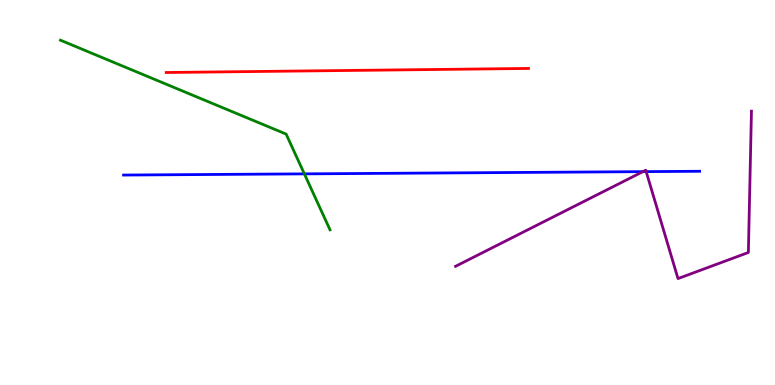[{'lines': ['blue', 'red'], 'intersections': []}, {'lines': ['green', 'red'], 'intersections': []}, {'lines': ['purple', 'red'], 'intersections': []}, {'lines': ['blue', 'green'], 'intersections': [{'x': 3.93, 'y': 5.48}]}, {'lines': ['blue', 'purple'], 'intersections': [{'x': 8.3, 'y': 5.54}, {'x': 8.34, 'y': 5.54}]}, {'lines': ['green', 'purple'], 'intersections': []}]